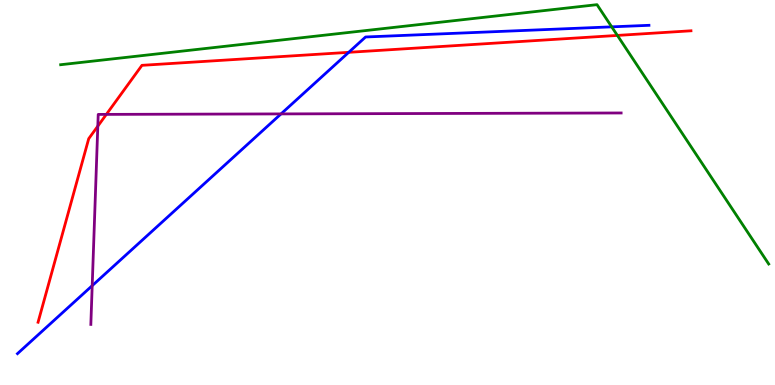[{'lines': ['blue', 'red'], 'intersections': [{'x': 4.5, 'y': 8.64}]}, {'lines': ['green', 'red'], 'intersections': [{'x': 7.97, 'y': 9.08}]}, {'lines': ['purple', 'red'], 'intersections': [{'x': 1.26, 'y': 6.72}, {'x': 1.37, 'y': 7.03}]}, {'lines': ['blue', 'green'], 'intersections': [{'x': 7.89, 'y': 9.3}]}, {'lines': ['blue', 'purple'], 'intersections': [{'x': 1.19, 'y': 2.58}, {'x': 3.63, 'y': 7.04}]}, {'lines': ['green', 'purple'], 'intersections': []}]